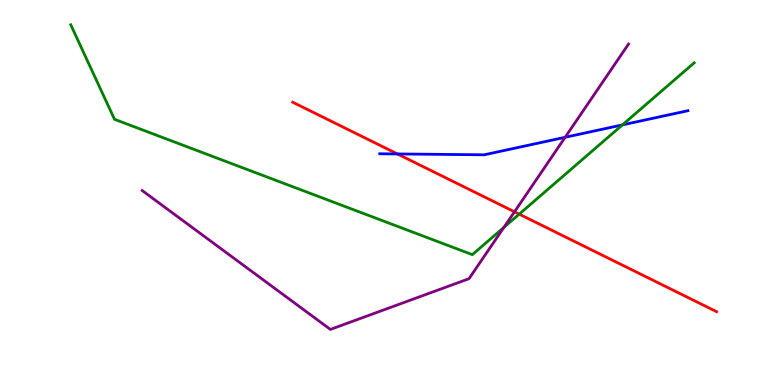[{'lines': ['blue', 'red'], 'intersections': [{'x': 5.13, 'y': 6.0}]}, {'lines': ['green', 'red'], 'intersections': [{'x': 6.7, 'y': 4.44}]}, {'lines': ['purple', 'red'], 'intersections': [{'x': 6.64, 'y': 4.5}]}, {'lines': ['blue', 'green'], 'intersections': [{'x': 8.03, 'y': 6.76}]}, {'lines': ['blue', 'purple'], 'intersections': [{'x': 7.29, 'y': 6.43}]}, {'lines': ['green', 'purple'], 'intersections': [{'x': 6.5, 'y': 4.1}]}]